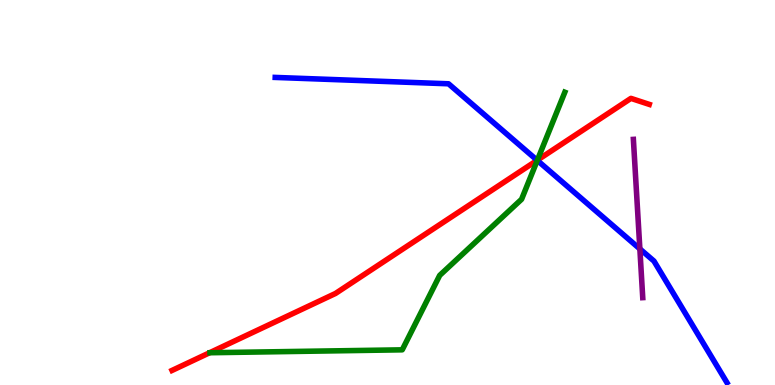[{'lines': ['blue', 'red'], 'intersections': [{'x': 6.93, 'y': 5.84}]}, {'lines': ['green', 'red'], 'intersections': [{'x': 6.93, 'y': 5.84}]}, {'lines': ['purple', 'red'], 'intersections': []}, {'lines': ['blue', 'green'], 'intersections': [{'x': 6.93, 'y': 5.83}]}, {'lines': ['blue', 'purple'], 'intersections': [{'x': 8.26, 'y': 3.54}]}, {'lines': ['green', 'purple'], 'intersections': []}]